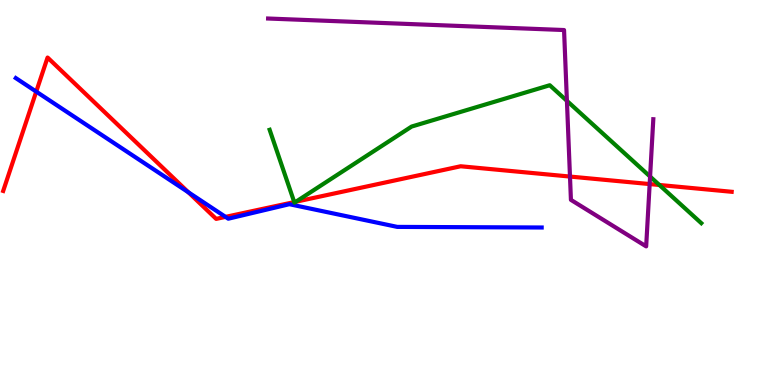[{'lines': ['blue', 'red'], 'intersections': [{'x': 0.468, 'y': 7.62}, {'x': 2.43, 'y': 5.01}, {'x': 2.91, 'y': 4.37}]}, {'lines': ['green', 'red'], 'intersections': [{'x': 3.8, 'y': 4.75}, {'x': 3.82, 'y': 4.76}, {'x': 8.51, 'y': 5.2}]}, {'lines': ['purple', 'red'], 'intersections': [{'x': 7.35, 'y': 5.41}, {'x': 8.38, 'y': 5.22}]}, {'lines': ['blue', 'green'], 'intersections': []}, {'lines': ['blue', 'purple'], 'intersections': []}, {'lines': ['green', 'purple'], 'intersections': [{'x': 7.32, 'y': 7.38}, {'x': 8.39, 'y': 5.41}]}]